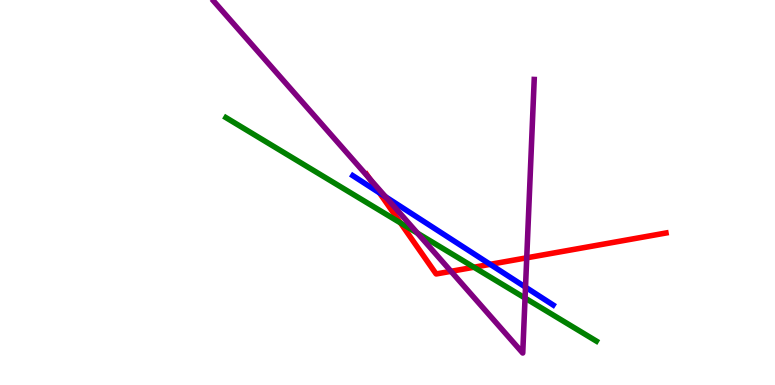[{'lines': ['blue', 'red'], 'intersections': [{'x': 4.9, 'y': 4.99}, {'x': 6.32, 'y': 3.13}]}, {'lines': ['green', 'red'], 'intersections': [{'x': 5.17, 'y': 4.21}, {'x': 6.12, 'y': 3.06}]}, {'lines': ['purple', 'red'], 'intersections': [{'x': 4.77, 'y': 5.37}, {'x': 5.82, 'y': 2.95}, {'x': 6.8, 'y': 3.3}]}, {'lines': ['blue', 'green'], 'intersections': []}, {'lines': ['blue', 'purple'], 'intersections': [{'x': 4.97, 'y': 4.89}, {'x': 6.78, 'y': 2.54}]}, {'lines': ['green', 'purple'], 'intersections': [{'x': 5.39, 'y': 3.94}, {'x': 6.77, 'y': 2.26}]}]